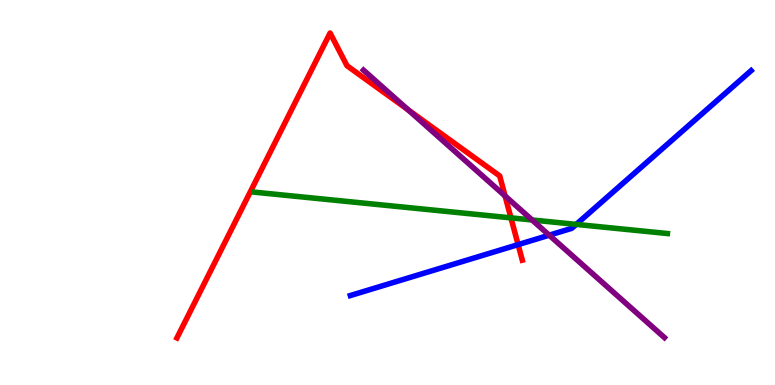[{'lines': ['blue', 'red'], 'intersections': [{'x': 6.69, 'y': 3.65}]}, {'lines': ['green', 'red'], 'intersections': [{'x': 6.59, 'y': 4.34}]}, {'lines': ['purple', 'red'], 'intersections': [{'x': 5.27, 'y': 7.14}, {'x': 6.52, 'y': 4.91}]}, {'lines': ['blue', 'green'], 'intersections': [{'x': 7.43, 'y': 4.17}]}, {'lines': ['blue', 'purple'], 'intersections': [{'x': 7.09, 'y': 3.89}]}, {'lines': ['green', 'purple'], 'intersections': [{'x': 6.87, 'y': 4.29}]}]